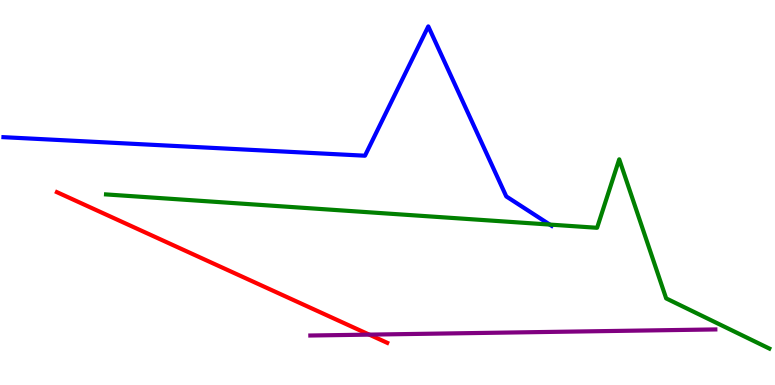[{'lines': ['blue', 'red'], 'intersections': []}, {'lines': ['green', 'red'], 'intersections': []}, {'lines': ['purple', 'red'], 'intersections': [{'x': 4.76, 'y': 1.31}]}, {'lines': ['blue', 'green'], 'intersections': [{'x': 7.09, 'y': 4.17}]}, {'lines': ['blue', 'purple'], 'intersections': []}, {'lines': ['green', 'purple'], 'intersections': []}]